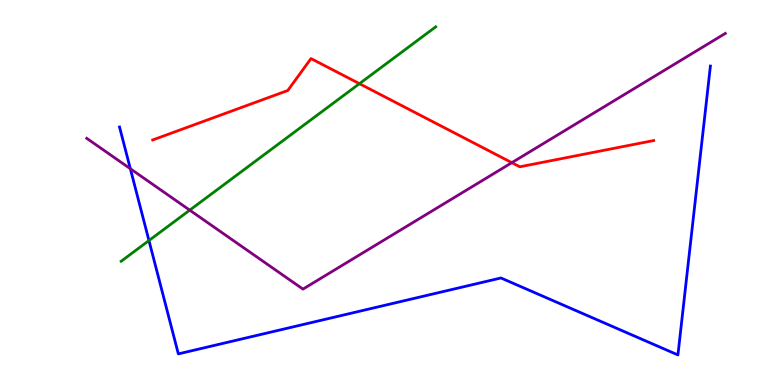[{'lines': ['blue', 'red'], 'intersections': []}, {'lines': ['green', 'red'], 'intersections': [{'x': 4.64, 'y': 7.83}]}, {'lines': ['purple', 'red'], 'intersections': [{'x': 6.6, 'y': 5.77}]}, {'lines': ['blue', 'green'], 'intersections': [{'x': 1.92, 'y': 3.75}]}, {'lines': ['blue', 'purple'], 'intersections': [{'x': 1.68, 'y': 5.62}]}, {'lines': ['green', 'purple'], 'intersections': [{'x': 2.45, 'y': 4.54}]}]